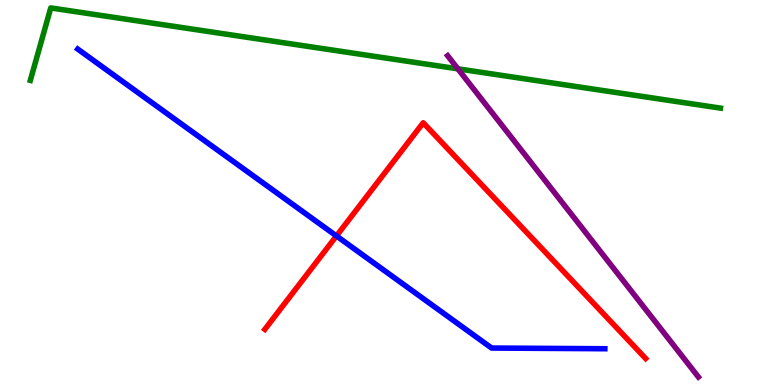[{'lines': ['blue', 'red'], 'intersections': [{'x': 4.34, 'y': 3.87}]}, {'lines': ['green', 'red'], 'intersections': []}, {'lines': ['purple', 'red'], 'intersections': []}, {'lines': ['blue', 'green'], 'intersections': []}, {'lines': ['blue', 'purple'], 'intersections': []}, {'lines': ['green', 'purple'], 'intersections': [{'x': 5.91, 'y': 8.21}]}]